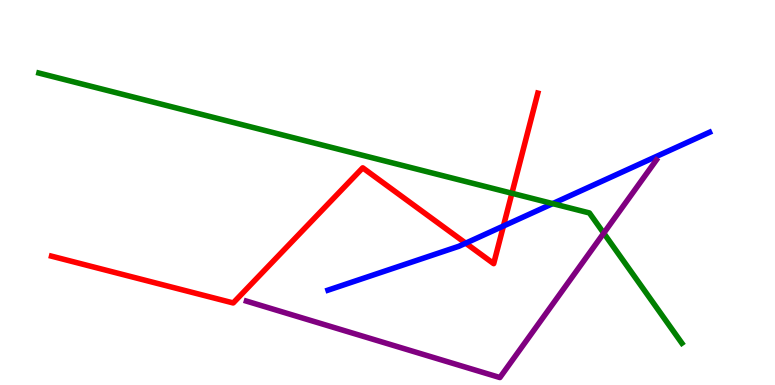[{'lines': ['blue', 'red'], 'intersections': [{'x': 6.01, 'y': 3.68}, {'x': 6.5, 'y': 4.13}]}, {'lines': ['green', 'red'], 'intersections': [{'x': 6.61, 'y': 4.98}]}, {'lines': ['purple', 'red'], 'intersections': []}, {'lines': ['blue', 'green'], 'intersections': [{'x': 7.13, 'y': 4.71}]}, {'lines': ['blue', 'purple'], 'intersections': []}, {'lines': ['green', 'purple'], 'intersections': [{'x': 7.79, 'y': 3.94}]}]